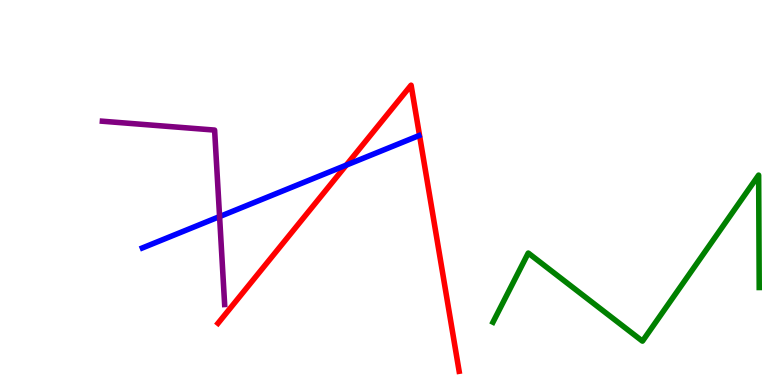[{'lines': ['blue', 'red'], 'intersections': [{'x': 4.47, 'y': 5.71}]}, {'lines': ['green', 'red'], 'intersections': []}, {'lines': ['purple', 'red'], 'intersections': []}, {'lines': ['blue', 'green'], 'intersections': []}, {'lines': ['blue', 'purple'], 'intersections': [{'x': 2.83, 'y': 4.37}]}, {'lines': ['green', 'purple'], 'intersections': []}]